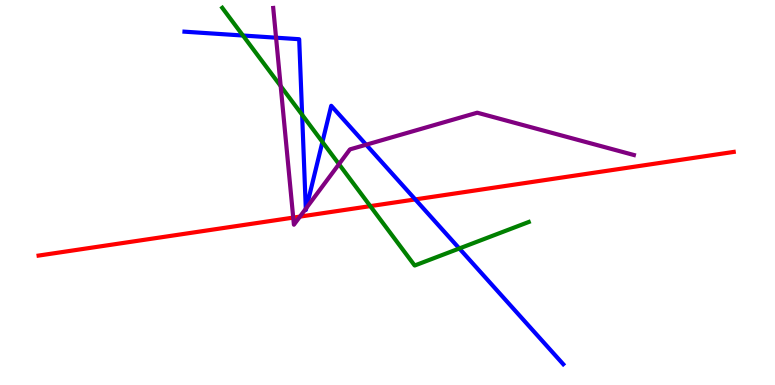[{'lines': ['blue', 'red'], 'intersections': [{'x': 5.36, 'y': 4.82}]}, {'lines': ['green', 'red'], 'intersections': [{'x': 4.78, 'y': 4.65}]}, {'lines': ['purple', 'red'], 'intersections': [{'x': 3.78, 'y': 4.35}, {'x': 3.87, 'y': 4.37}]}, {'lines': ['blue', 'green'], 'intersections': [{'x': 3.13, 'y': 9.08}, {'x': 3.9, 'y': 7.02}, {'x': 4.16, 'y': 6.31}, {'x': 5.93, 'y': 3.55}]}, {'lines': ['blue', 'purple'], 'intersections': [{'x': 3.56, 'y': 9.02}, {'x': 3.95, 'y': 4.58}, {'x': 3.95, 'y': 4.6}, {'x': 4.72, 'y': 6.24}]}, {'lines': ['green', 'purple'], 'intersections': [{'x': 3.62, 'y': 7.76}, {'x': 4.37, 'y': 5.74}]}]